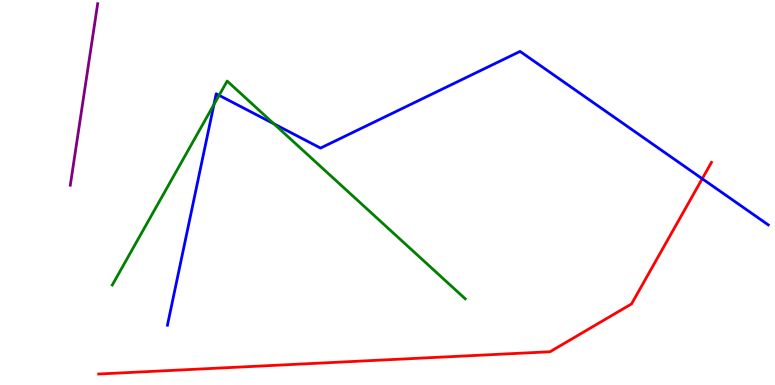[{'lines': ['blue', 'red'], 'intersections': [{'x': 9.06, 'y': 5.36}]}, {'lines': ['green', 'red'], 'intersections': []}, {'lines': ['purple', 'red'], 'intersections': []}, {'lines': ['blue', 'green'], 'intersections': [{'x': 2.76, 'y': 7.29}, {'x': 2.83, 'y': 7.52}, {'x': 3.53, 'y': 6.78}]}, {'lines': ['blue', 'purple'], 'intersections': []}, {'lines': ['green', 'purple'], 'intersections': []}]